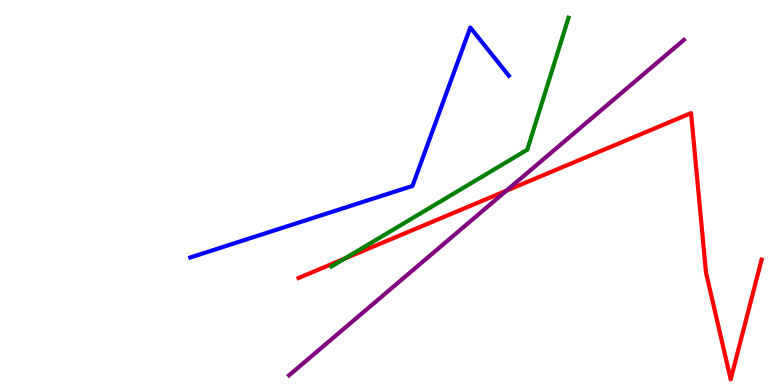[{'lines': ['blue', 'red'], 'intersections': []}, {'lines': ['green', 'red'], 'intersections': [{'x': 4.45, 'y': 3.28}]}, {'lines': ['purple', 'red'], 'intersections': [{'x': 6.53, 'y': 5.05}]}, {'lines': ['blue', 'green'], 'intersections': []}, {'lines': ['blue', 'purple'], 'intersections': []}, {'lines': ['green', 'purple'], 'intersections': []}]